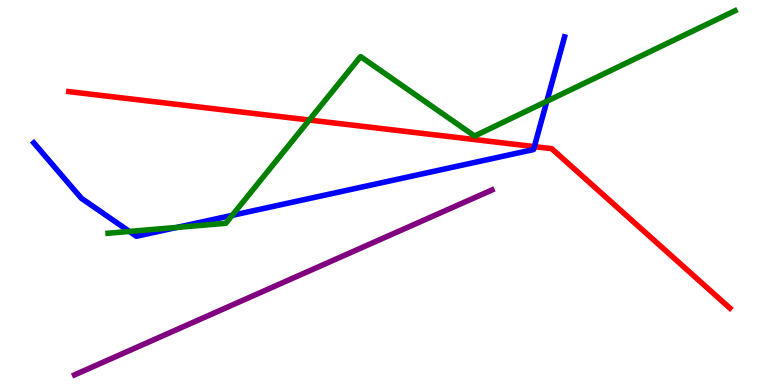[{'lines': ['blue', 'red'], 'intersections': [{'x': 6.89, 'y': 6.19}]}, {'lines': ['green', 'red'], 'intersections': [{'x': 3.99, 'y': 6.88}]}, {'lines': ['purple', 'red'], 'intersections': []}, {'lines': ['blue', 'green'], 'intersections': [{'x': 1.67, 'y': 3.99}, {'x': 2.28, 'y': 4.09}, {'x': 3.0, 'y': 4.41}, {'x': 7.06, 'y': 7.37}]}, {'lines': ['blue', 'purple'], 'intersections': []}, {'lines': ['green', 'purple'], 'intersections': []}]